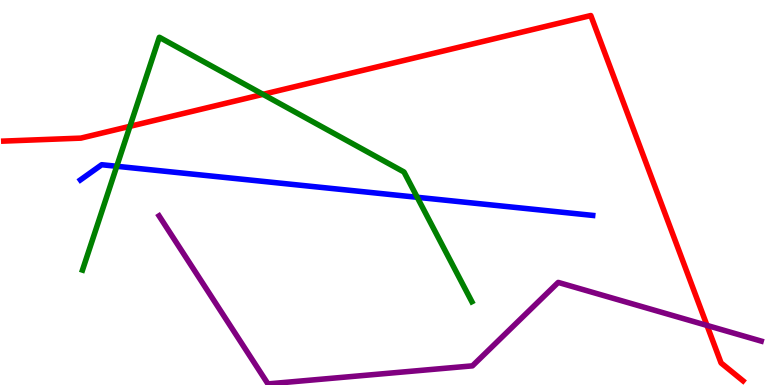[{'lines': ['blue', 'red'], 'intersections': []}, {'lines': ['green', 'red'], 'intersections': [{'x': 1.68, 'y': 6.72}, {'x': 3.39, 'y': 7.55}]}, {'lines': ['purple', 'red'], 'intersections': [{'x': 9.12, 'y': 1.55}]}, {'lines': ['blue', 'green'], 'intersections': [{'x': 1.51, 'y': 5.68}, {'x': 5.38, 'y': 4.88}]}, {'lines': ['blue', 'purple'], 'intersections': []}, {'lines': ['green', 'purple'], 'intersections': []}]